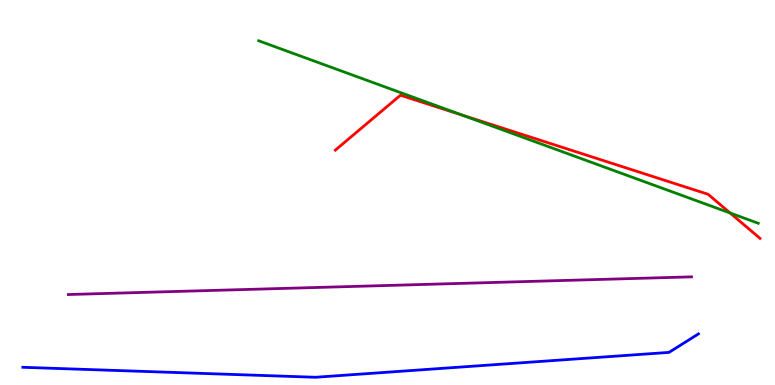[{'lines': ['blue', 'red'], 'intersections': []}, {'lines': ['green', 'red'], 'intersections': [{'x': 5.96, 'y': 7.01}, {'x': 9.42, 'y': 4.47}]}, {'lines': ['purple', 'red'], 'intersections': []}, {'lines': ['blue', 'green'], 'intersections': []}, {'lines': ['blue', 'purple'], 'intersections': []}, {'lines': ['green', 'purple'], 'intersections': []}]